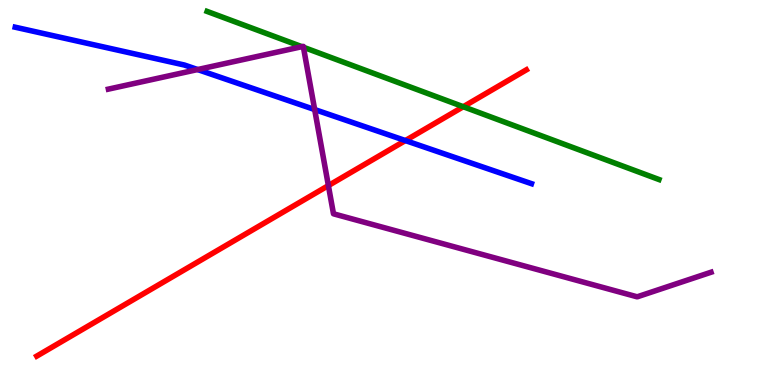[{'lines': ['blue', 'red'], 'intersections': [{'x': 5.23, 'y': 6.35}]}, {'lines': ['green', 'red'], 'intersections': [{'x': 5.98, 'y': 7.23}]}, {'lines': ['purple', 'red'], 'intersections': [{'x': 4.24, 'y': 5.18}]}, {'lines': ['blue', 'green'], 'intersections': []}, {'lines': ['blue', 'purple'], 'intersections': [{'x': 2.55, 'y': 8.19}, {'x': 4.06, 'y': 7.15}]}, {'lines': ['green', 'purple'], 'intersections': [{'x': 3.9, 'y': 8.79}, {'x': 3.92, 'y': 8.77}]}]